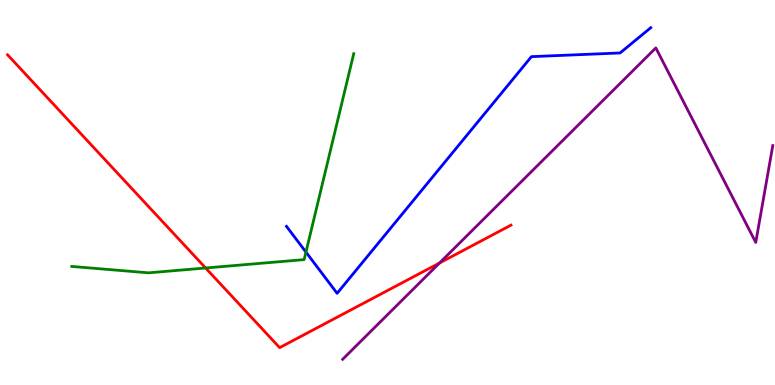[{'lines': ['blue', 'red'], 'intersections': []}, {'lines': ['green', 'red'], 'intersections': [{'x': 2.65, 'y': 3.04}]}, {'lines': ['purple', 'red'], 'intersections': [{'x': 5.67, 'y': 3.17}]}, {'lines': ['blue', 'green'], 'intersections': [{'x': 3.95, 'y': 3.45}]}, {'lines': ['blue', 'purple'], 'intersections': []}, {'lines': ['green', 'purple'], 'intersections': []}]